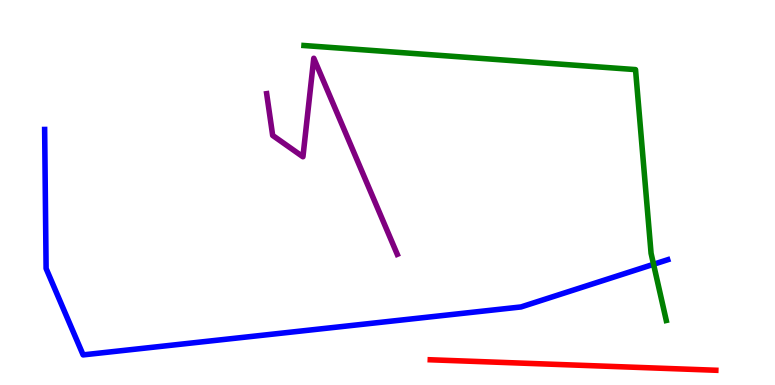[{'lines': ['blue', 'red'], 'intersections': []}, {'lines': ['green', 'red'], 'intersections': []}, {'lines': ['purple', 'red'], 'intersections': []}, {'lines': ['blue', 'green'], 'intersections': [{'x': 8.43, 'y': 3.14}]}, {'lines': ['blue', 'purple'], 'intersections': []}, {'lines': ['green', 'purple'], 'intersections': []}]